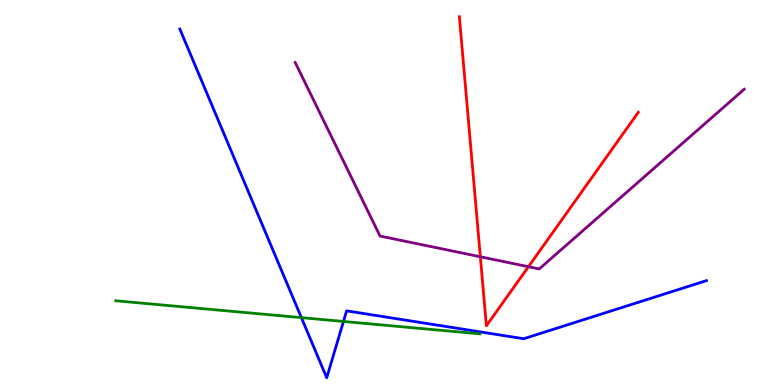[{'lines': ['blue', 'red'], 'intersections': []}, {'lines': ['green', 'red'], 'intersections': []}, {'lines': ['purple', 'red'], 'intersections': [{'x': 6.2, 'y': 3.33}, {'x': 6.82, 'y': 3.07}]}, {'lines': ['blue', 'green'], 'intersections': [{'x': 3.89, 'y': 1.75}, {'x': 4.43, 'y': 1.65}]}, {'lines': ['blue', 'purple'], 'intersections': []}, {'lines': ['green', 'purple'], 'intersections': []}]